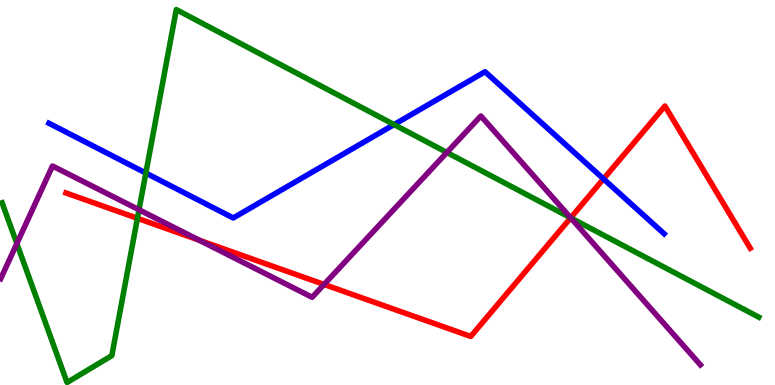[{'lines': ['blue', 'red'], 'intersections': [{'x': 7.79, 'y': 5.35}]}, {'lines': ['green', 'red'], 'intersections': [{'x': 1.77, 'y': 4.33}, {'x': 7.36, 'y': 4.34}]}, {'lines': ['purple', 'red'], 'intersections': [{'x': 2.57, 'y': 3.76}, {'x': 4.18, 'y': 2.61}, {'x': 7.36, 'y': 4.34}]}, {'lines': ['blue', 'green'], 'intersections': [{'x': 1.88, 'y': 5.51}, {'x': 5.08, 'y': 6.76}]}, {'lines': ['blue', 'purple'], 'intersections': []}, {'lines': ['green', 'purple'], 'intersections': [{'x': 0.217, 'y': 3.67}, {'x': 1.79, 'y': 4.55}, {'x': 5.77, 'y': 6.04}, {'x': 7.36, 'y': 4.34}]}]